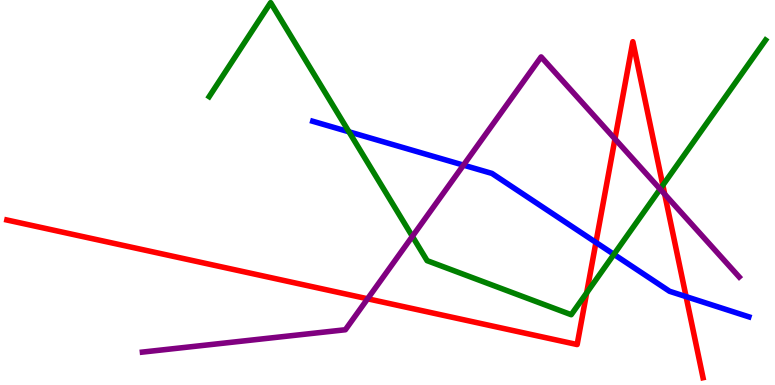[{'lines': ['blue', 'red'], 'intersections': [{'x': 7.69, 'y': 3.7}, {'x': 8.85, 'y': 2.3}]}, {'lines': ['green', 'red'], 'intersections': [{'x': 7.57, 'y': 2.39}, {'x': 8.55, 'y': 5.19}]}, {'lines': ['purple', 'red'], 'intersections': [{'x': 4.74, 'y': 2.24}, {'x': 7.93, 'y': 6.39}, {'x': 8.58, 'y': 4.96}]}, {'lines': ['blue', 'green'], 'intersections': [{'x': 4.5, 'y': 6.58}, {'x': 7.92, 'y': 3.39}]}, {'lines': ['blue', 'purple'], 'intersections': [{'x': 5.98, 'y': 5.71}]}, {'lines': ['green', 'purple'], 'intersections': [{'x': 5.32, 'y': 3.86}, {'x': 8.52, 'y': 5.09}]}]